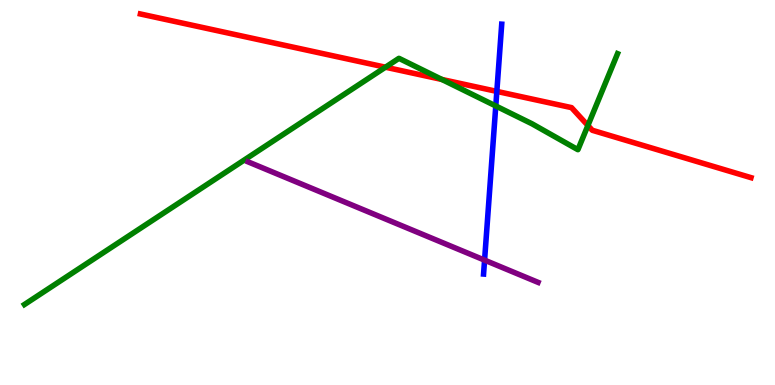[{'lines': ['blue', 'red'], 'intersections': [{'x': 6.41, 'y': 7.63}]}, {'lines': ['green', 'red'], 'intersections': [{'x': 4.97, 'y': 8.25}, {'x': 5.7, 'y': 7.94}, {'x': 7.59, 'y': 6.74}]}, {'lines': ['purple', 'red'], 'intersections': []}, {'lines': ['blue', 'green'], 'intersections': [{'x': 6.4, 'y': 7.25}]}, {'lines': ['blue', 'purple'], 'intersections': [{'x': 6.25, 'y': 3.24}]}, {'lines': ['green', 'purple'], 'intersections': []}]